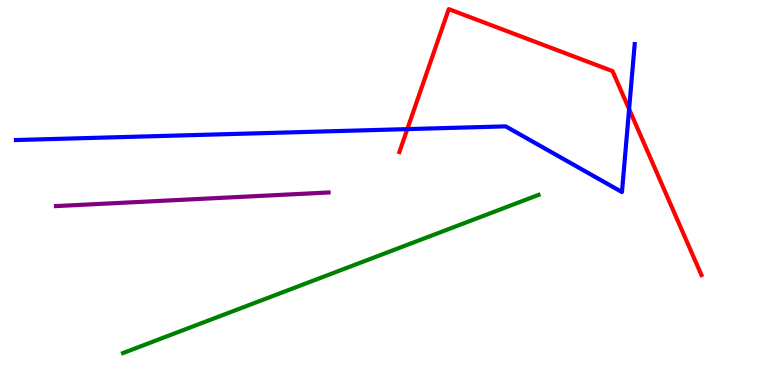[{'lines': ['blue', 'red'], 'intersections': [{'x': 5.26, 'y': 6.65}, {'x': 8.12, 'y': 7.17}]}, {'lines': ['green', 'red'], 'intersections': []}, {'lines': ['purple', 'red'], 'intersections': []}, {'lines': ['blue', 'green'], 'intersections': []}, {'lines': ['blue', 'purple'], 'intersections': []}, {'lines': ['green', 'purple'], 'intersections': []}]